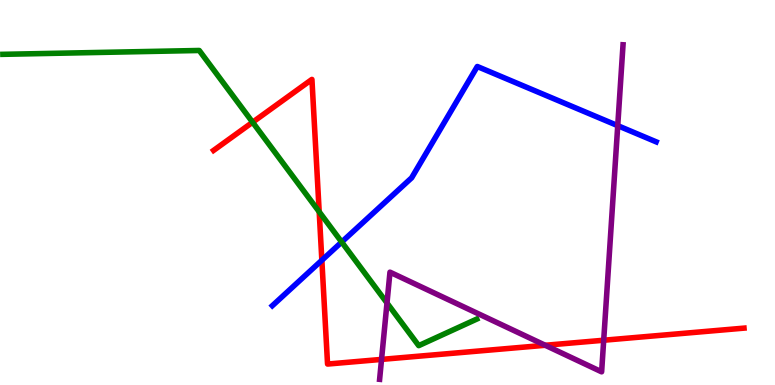[{'lines': ['blue', 'red'], 'intersections': [{'x': 4.15, 'y': 3.24}]}, {'lines': ['green', 'red'], 'intersections': [{'x': 3.26, 'y': 6.82}, {'x': 4.12, 'y': 4.5}]}, {'lines': ['purple', 'red'], 'intersections': [{'x': 4.92, 'y': 0.665}, {'x': 7.04, 'y': 1.03}, {'x': 7.79, 'y': 1.16}]}, {'lines': ['blue', 'green'], 'intersections': [{'x': 4.41, 'y': 3.71}]}, {'lines': ['blue', 'purple'], 'intersections': [{'x': 7.97, 'y': 6.74}]}, {'lines': ['green', 'purple'], 'intersections': [{'x': 4.99, 'y': 2.13}]}]